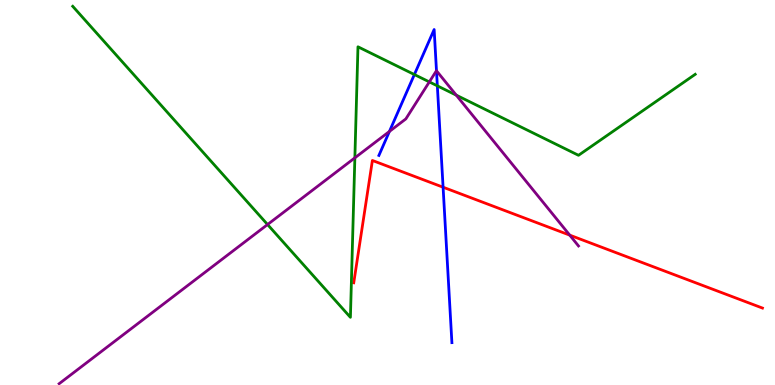[{'lines': ['blue', 'red'], 'intersections': [{'x': 5.72, 'y': 5.14}]}, {'lines': ['green', 'red'], 'intersections': []}, {'lines': ['purple', 'red'], 'intersections': [{'x': 7.35, 'y': 3.89}]}, {'lines': ['blue', 'green'], 'intersections': [{'x': 5.35, 'y': 8.06}, {'x': 5.64, 'y': 7.77}]}, {'lines': ['blue', 'purple'], 'intersections': [{'x': 5.02, 'y': 6.59}, {'x': 5.63, 'y': 8.16}]}, {'lines': ['green', 'purple'], 'intersections': [{'x': 3.45, 'y': 4.17}, {'x': 4.58, 'y': 5.9}, {'x': 5.54, 'y': 7.87}, {'x': 5.89, 'y': 7.53}]}]